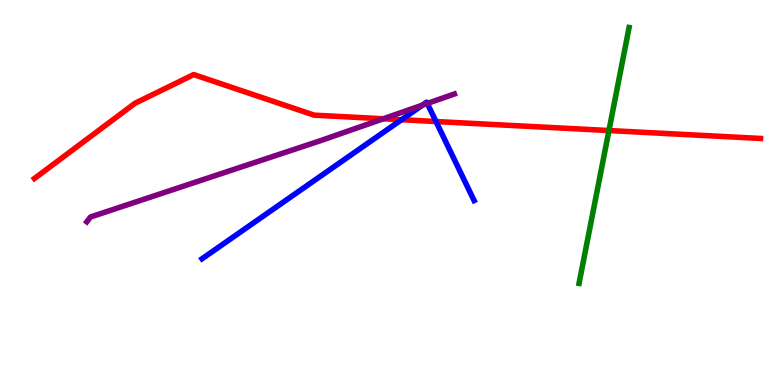[{'lines': ['blue', 'red'], 'intersections': [{'x': 5.18, 'y': 6.89}, {'x': 5.63, 'y': 6.84}]}, {'lines': ['green', 'red'], 'intersections': [{'x': 7.86, 'y': 6.61}]}, {'lines': ['purple', 'red'], 'intersections': [{'x': 4.95, 'y': 6.91}]}, {'lines': ['blue', 'green'], 'intersections': []}, {'lines': ['blue', 'purple'], 'intersections': [{'x': 5.45, 'y': 7.27}, {'x': 5.51, 'y': 7.31}]}, {'lines': ['green', 'purple'], 'intersections': []}]